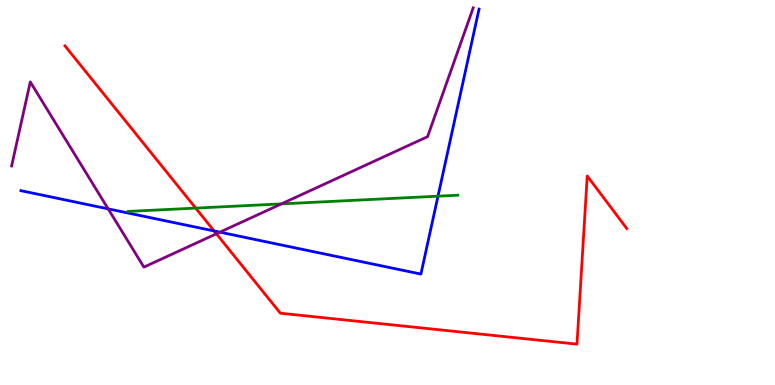[{'lines': ['blue', 'red'], 'intersections': [{'x': 2.76, 'y': 4.0}]}, {'lines': ['green', 'red'], 'intersections': [{'x': 2.53, 'y': 4.59}]}, {'lines': ['purple', 'red'], 'intersections': [{'x': 2.79, 'y': 3.93}]}, {'lines': ['blue', 'green'], 'intersections': [{'x': 5.65, 'y': 4.9}]}, {'lines': ['blue', 'purple'], 'intersections': [{'x': 1.4, 'y': 4.57}, {'x': 2.84, 'y': 3.97}]}, {'lines': ['green', 'purple'], 'intersections': [{'x': 3.63, 'y': 4.7}]}]